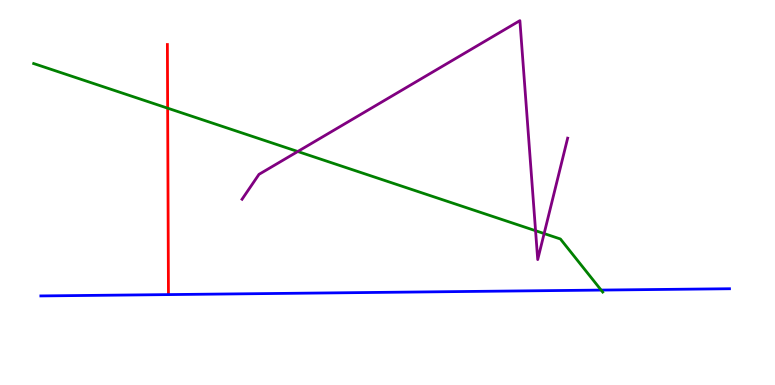[{'lines': ['blue', 'red'], 'intersections': []}, {'lines': ['green', 'red'], 'intersections': [{'x': 2.16, 'y': 7.19}]}, {'lines': ['purple', 'red'], 'intersections': []}, {'lines': ['blue', 'green'], 'intersections': [{'x': 7.76, 'y': 2.47}]}, {'lines': ['blue', 'purple'], 'intersections': []}, {'lines': ['green', 'purple'], 'intersections': [{'x': 3.84, 'y': 6.06}, {'x': 6.91, 'y': 4.01}, {'x': 7.02, 'y': 3.93}]}]